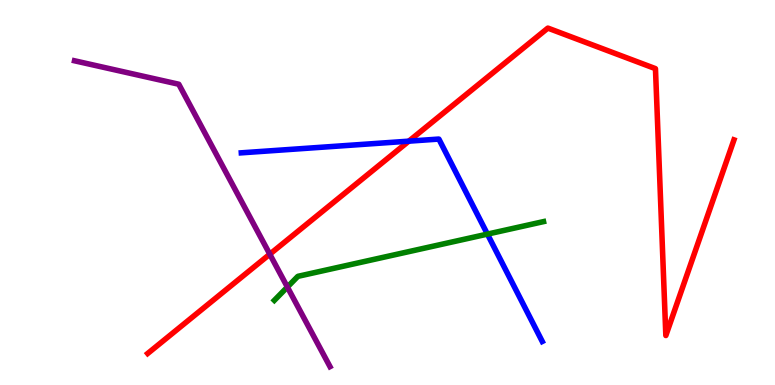[{'lines': ['blue', 'red'], 'intersections': [{'x': 5.28, 'y': 6.33}]}, {'lines': ['green', 'red'], 'intersections': []}, {'lines': ['purple', 'red'], 'intersections': [{'x': 3.48, 'y': 3.4}]}, {'lines': ['blue', 'green'], 'intersections': [{'x': 6.29, 'y': 3.92}]}, {'lines': ['blue', 'purple'], 'intersections': []}, {'lines': ['green', 'purple'], 'intersections': [{'x': 3.71, 'y': 2.54}]}]